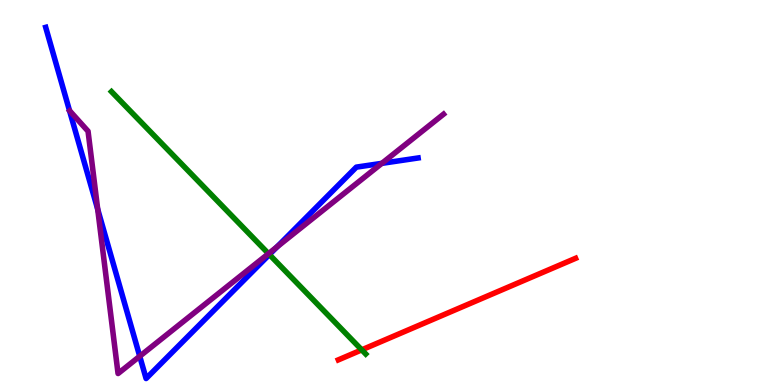[{'lines': ['blue', 'red'], 'intersections': []}, {'lines': ['green', 'red'], 'intersections': [{'x': 4.67, 'y': 0.913}]}, {'lines': ['purple', 'red'], 'intersections': []}, {'lines': ['blue', 'green'], 'intersections': [{'x': 3.48, 'y': 3.39}]}, {'lines': ['blue', 'purple'], 'intersections': [{'x': 1.26, 'y': 4.56}, {'x': 1.8, 'y': 0.746}, {'x': 3.58, 'y': 3.59}, {'x': 4.93, 'y': 5.76}]}, {'lines': ['green', 'purple'], 'intersections': [{'x': 3.46, 'y': 3.41}]}]